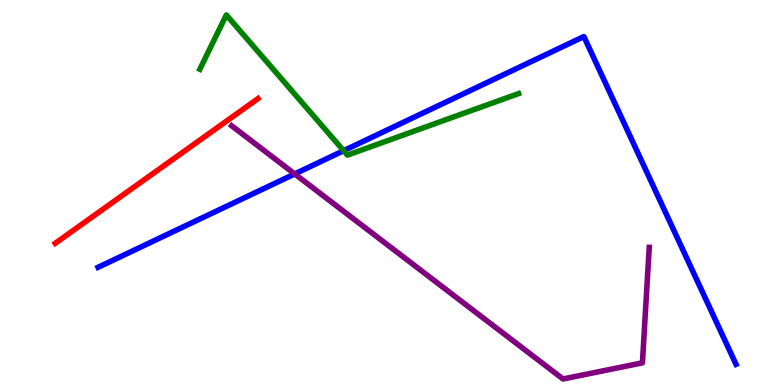[{'lines': ['blue', 'red'], 'intersections': []}, {'lines': ['green', 'red'], 'intersections': []}, {'lines': ['purple', 'red'], 'intersections': []}, {'lines': ['blue', 'green'], 'intersections': [{'x': 4.43, 'y': 6.09}]}, {'lines': ['blue', 'purple'], 'intersections': [{'x': 3.8, 'y': 5.48}]}, {'lines': ['green', 'purple'], 'intersections': []}]